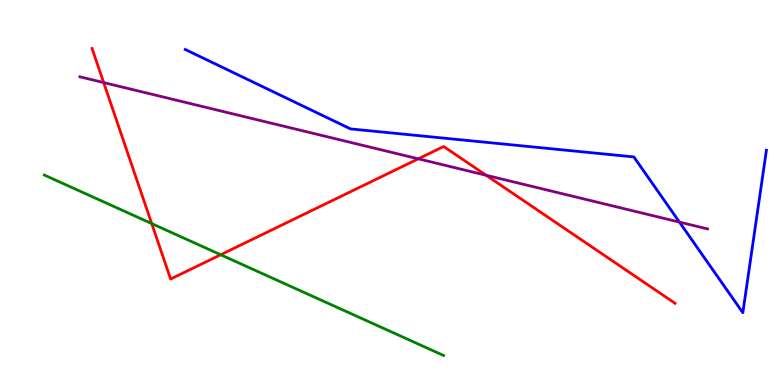[{'lines': ['blue', 'red'], 'intersections': []}, {'lines': ['green', 'red'], 'intersections': [{'x': 1.96, 'y': 4.19}, {'x': 2.85, 'y': 3.38}]}, {'lines': ['purple', 'red'], 'intersections': [{'x': 1.34, 'y': 7.86}, {'x': 5.4, 'y': 5.87}, {'x': 6.27, 'y': 5.45}]}, {'lines': ['blue', 'green'], 'intersections': []}, {'lines': ['blue', 'purple'], 'intersections': [{'x': 8.77, 'y': 4.23}]}, {'lines': ['green', 'purple'], 'intersections': []}]